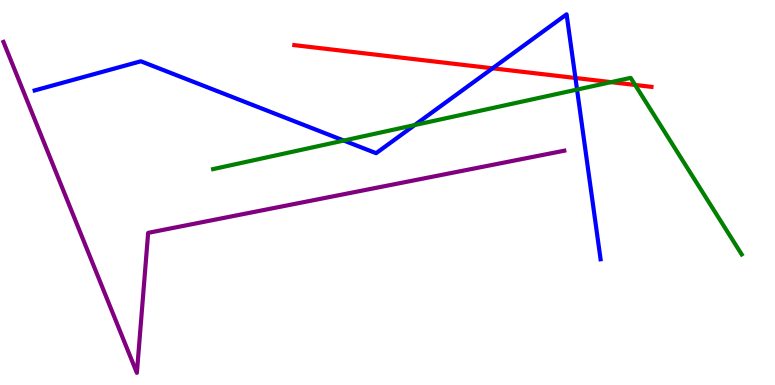[{'lines': ['blue', 'red'], 'intersections': [{'x': 6.36, 'y': 8.23}, {'x': 7.42, 'y': 7.97}]}, {'lines': ['green', 'red'], 'intersections': [{'x': 7.88, 'y': 7.87}, {'x': 8.2, 'y': 7.79}]}, {'lines': ['purple', 'red'], 'intersections': []}, {'lines': ['blue', 'green'], 'intersections': [{'x': 4.44, 'y': 6.35}, {'x': 5.35, 'y': 6.75}, {'x': 7.45, 'y': 7.67}]}, {'lines': ['blue', 'purple'], 'intersections': []}, {'lines': ['green', 'purple'], 'intersections': []}]